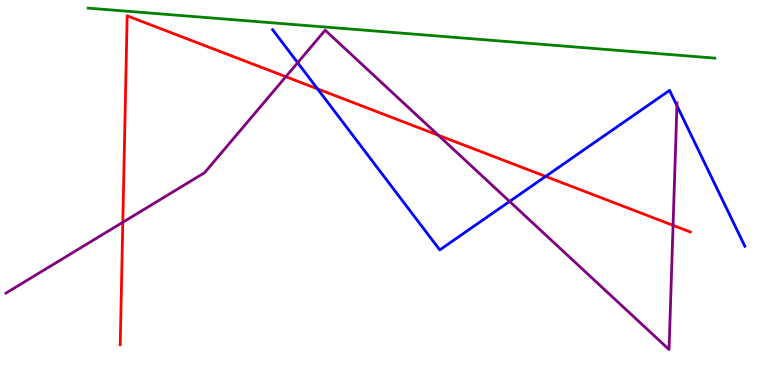[{'lines': ['blue', 'red'], 'intersections': [{'x': 4.1, 'y': 7.69}, {'x': 7.04, 'y': 5.42}]}, {'lines': ['green', 'red'], 'intersections': []}, {'lines': ['purple', 'red'], 'intersections': [{'x': 1.58, 'y': 4.23}, {'x': 3.69, 'y': 8.01}, {'x': 5.66, 'y': 6.49}, {'x': 8.68, 'y': 4.15}]}, {'lines': ['blue', 'green'], 'intersections': []}, {'lines': ['blue', 'purple'], 'intersections': [{'x': 3.84, 'y': 8.37}, {'x': 6.58, 'y': 4.77}, {'x': 8.73, 'y': 7.26}]}, {'lines': ['green', 'purple'], 'intersections': []}]